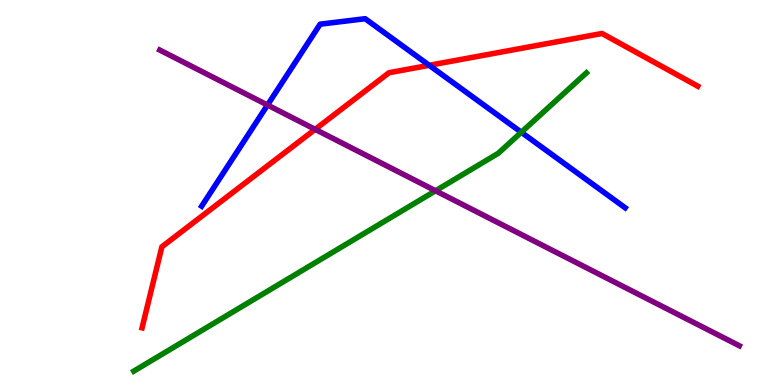[{'lines': ['blue', 'red'], 'intersections': [{'x': 5.54, 'y': 8.3}]}, {'lines': ['green', 'red'], 'intersections': []}, {'lines': ['purple', 'red'], 'intersections': [{'x': 4.07, 'y': 6.64}]}, {'lines': ['blue', 'green'], 'intersections': [{'x': 6.73, 'y': 6.56}]}, {'lines': ['blue', 'purple'], 'intersections': [{'x': 3.45, 'y': 7.27}]}, {'lines': ['green', 'purple'], 'intersections': [{'x': 5.62, 'y': 5.04}]}]